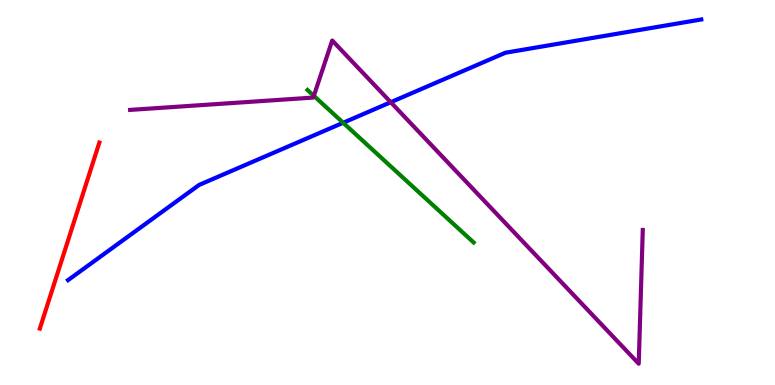[{'lines': ['blue', 'red'], 'intersections': []}, {'lines': ['green', 'red'], 'intersections': []}, {'lines': ['purple', 'red'], 'intersections': []}, {'lines': ['blue', 'green'], 'intersections': [{'x': 4.43, 'y': 6.81}]}, {'lines': ['blue', 'purple'], 'intersections': [{'x': 5.04, 'y': 7.34}]}, {'lines': ['green', 'purple'], 'intersections': [{'x': 4.05, 'y': 7.51}]}]